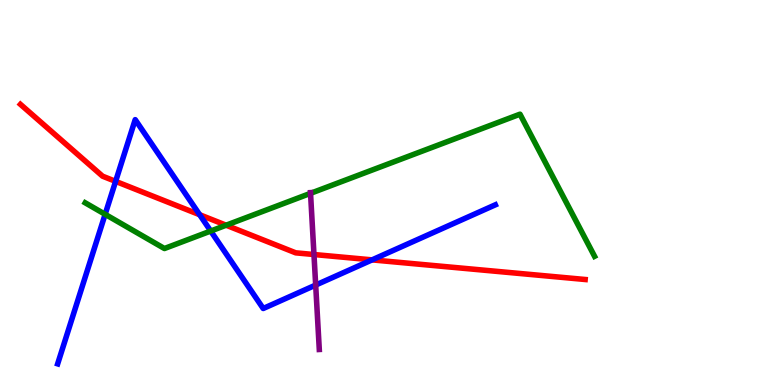[{'lines': ['blue', 'red'], 'intersections': [{'x': 1.49, 'y': 5.29}, {'x': 2.58, 'y': 4.42}, {'x': 4.8, 'y': 3.25}]}, {'lines': ['green', 'red'], 'intersections': [{'x': 2.92, 'y': 4.15}]}, {'lines': ['purple', 'red'], 'intersections': [{'x': 4.05, 'y': 3.39}]}, {'lines': ['blue', 'green'], 'intersections': [{'x': 1.36, 'y': 4.43}, {'x': 2.72, 'y': 4.0}]}, {'lines': ['blue', 'purple'], 'intersections': [{'x': 4.07, 'y': 2.6}]}, {'lines': ['green', 'purple'], 'intersections': [{'x': 4.01, 'y': 4.98}]}]